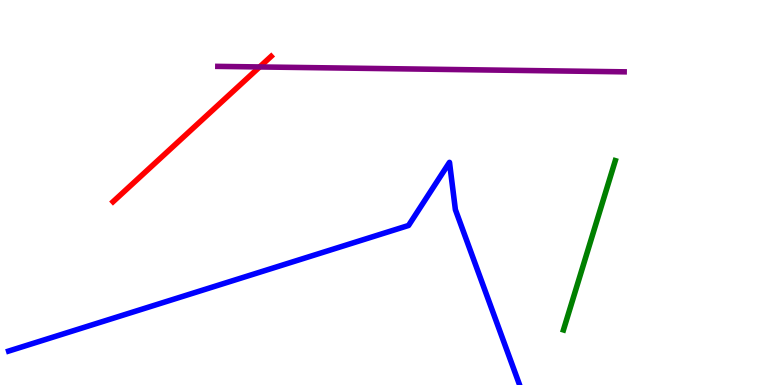[{'lines': ['blue', 'red'], 'intersections': []}, {'lines': ['green', 'red'], 'intersections': []}, {'lines': ['purple', 'red'], 'intersections': [{'x': 3.35, 'y': 8.26}]}, {'lines': ['blue', 'green'], 'intersections': []}, {'lines': ['blue', 'purple'], 'intersections': []}, {'lines': ['green', 'purple'], 'intersections': []}]